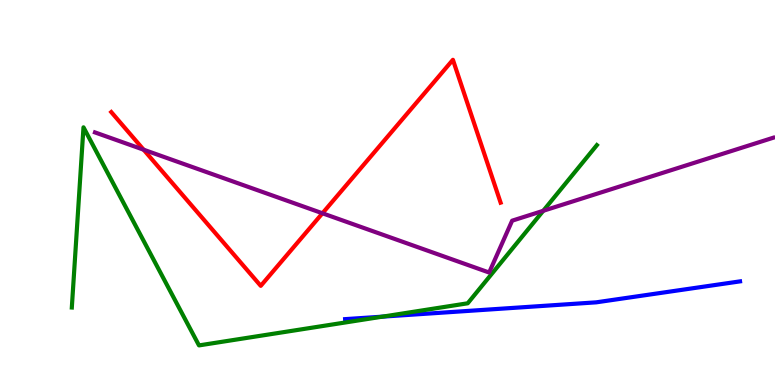[{'lines': ['blue', 'red'], 'intersections': []}, {'lines': ['green', 'red'], 'intersections': []}, {'lines': ['purple', 'red'], 'intersections': [{'x': 1.85, 'y': 6.11}, {'x': 4.16, 'y': 4.46}]}, {'lines': ['blue', 'green'], 'intersections': [{'x': 4.94, 'y': 1.78}]}, {'lines': ['blue', 'purple'], 'intersections': []}, {'lines': ['green', 'purple'], 'intersections': [{'x': 7.01, 'y': 4.52}]}]